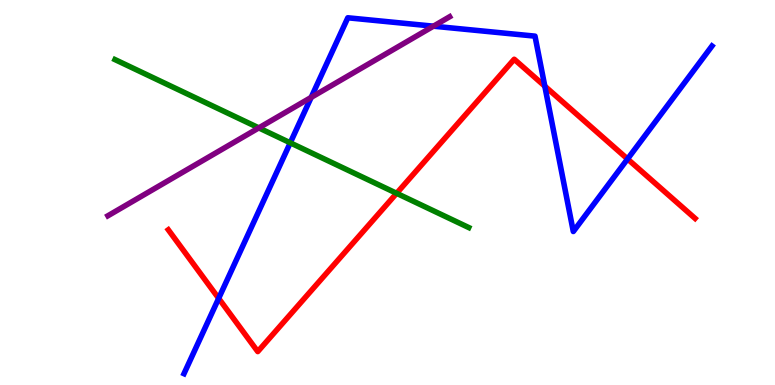[{'lines': ['blue', 'red'], 'intersections': [{'x': 2.82, 'y': 2.25}, {'x': 7.03, 'y': 7.76}, {'x': 8.1, 'y': 5.87}]}, {'lines': ['green', 'red'], 'intersections': [{'x': 5.12, 'y': 4.98}]}, {'lines': ['purple', 'red'], 'intersections': []}, {'lines': ['blue', 'green'], 'intersections': [{'x': 3.75, 'y': 6.29}]}, {'lines': ['blue', 'purple'], 'intersections': [{'x': 4.02, 'y': 7.47}, {'x': 5.59, 'y': 9.32}]}, {'lines': ['green', 'purple'], 'intersections': [{'x': 3.34, 'y': 6.68}]}]